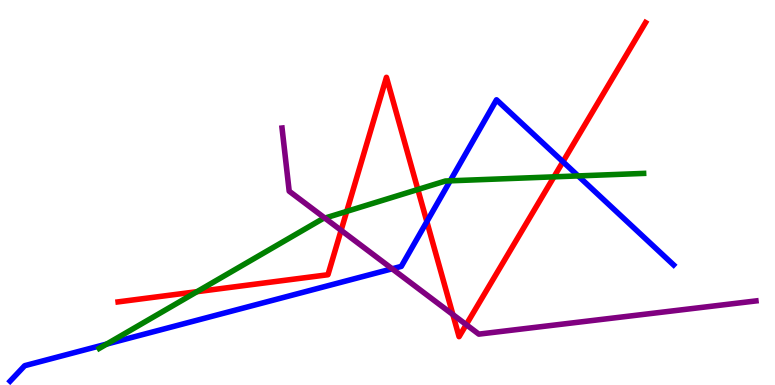[{'lines': ['blue', 'red'], 'intersections': [{'x': 5.51, 'y': 4.24}, {'x': 7.26, 'y': 5.8}]}, {'lines': ['green', 'red'], 'intersections': [{'x': 2.54, 'y': 2.42}, {'x': 4.47, 'y': 4.51}, {'x': 5.39, 'y': 5.08}, {'x': 7.15, 'y': 5.41}]}, {'lines': ['purple', 'red'], 'intersections': [{'x': 4.4, 'y': 4.02}, {'x': 5.84, 'y': 1.83}, {'x': 6.02, 'y': 1.57}]}, {'lines': ['blue', 'green'], 'intersections': [{'x': 1.38, 'y': 1.06}, {'x': 5.81, 'y': 5.3}, {'x': 7.46, 'y': 5.43}]}, {'lines': ['blue', 'purple'], 'intersections': [{'x': 5.06, 'y': 3.02}]}, {'lines': ['green', 'purple'], 'intersections': [{'x': 4.19, 'y': 4.34}]}]